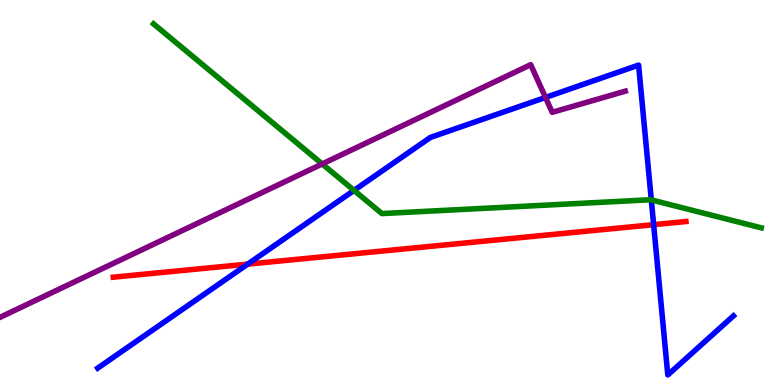[{'lines': ['blue', 'red'], 'intersections': [{'x': 3.2, 'y': 3.14}, {'x': 8.43, 'y': 4.16}]}, {'lines': ['green', 'red'], 'intersections': []}, {'lines': ['purple', 'red'], 'intersections': []}, {'lines': ['blue', 'green'], 'intersections': [{'x': 4.57, 'y': 5.05}, {'x': 8.4, 'y': 4.81}]}, {'lines': ['blue', 'purple'], 'intersections': [{'x': 7.04, 'y': 7.47}]}, {'lines': ['green', 'purple'], 'intersections': [{'x': 4.16, 'y': 5.74}]}]